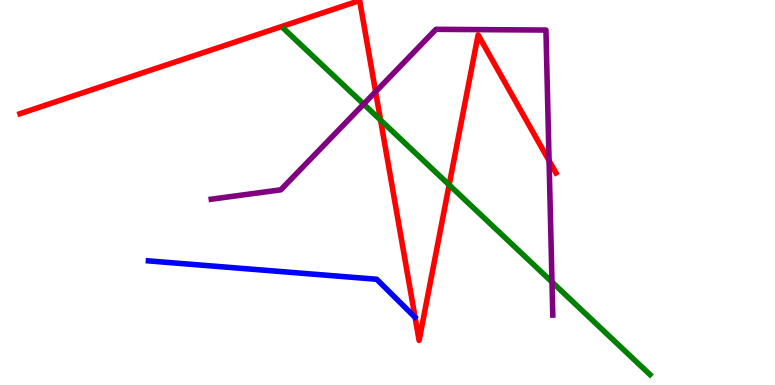[{'lines': ['blue', 'red'], 'intersections': []}, {'lines': ['green', 'red'], 'intersections': [{'x': 4.91, 'y': 6.88}, {'x': 5.8, 'y': 5.2}]}, {'lines': ['purple', 'red'], 'intersections': [{'x': 4.85, 'y': 7.62}, {'x': 7.08, 'y': 5.83}]}, {'lines': ['blue', 'green'], 'intersections': []}, {'lines': ['blue', 'purple'], 'intersections': []}, {'lines': ['green', 'purple'], 'intersections': [{'x': 4.69, 'y': 7.3}, {'x': 7.12, 'y': 2.67}]}]